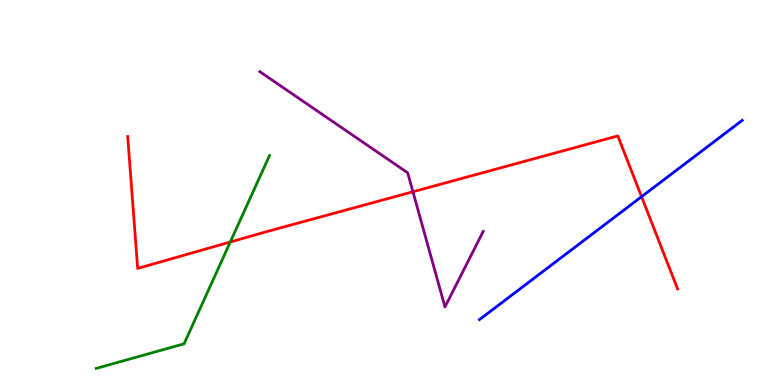[{'lines': ['blue', 'red'], 'intersections': [{'x': 8.28, 'y': 4.89}]}, {'lines': ['green', 'red'], 'intersections': [{'x': 2.97, 'y': 3.71}]}, {'lines': ['purple', 'red'], 'intersections': [{'x': 5.33, 'y': 5.02}]}, {'lines': ['blue', 'green'], 'intersections': []}, {'lines': ['blue', 'purple'], 'intersections': []}, {'lines': ['green', 'purple'], 'intersections': []}]